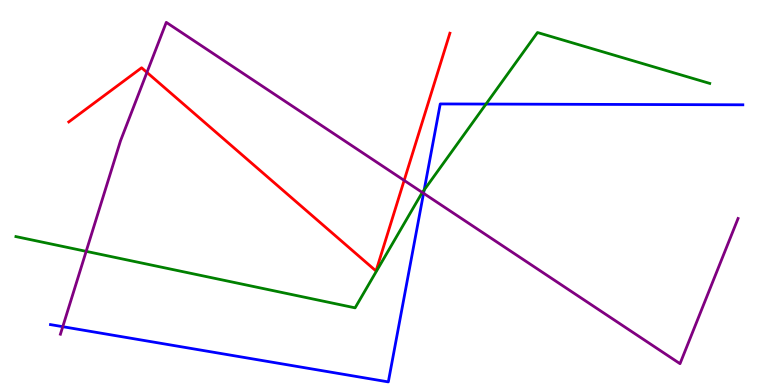[{'lines': ['blue', 'red'], 'intersections': []}, {'lines': ['green', 'red'], 'intersections': []}, {'lines': ['purple', 'red'], 'intersections': [{'x': 1.9, 'y': 8.12}, {'x': 5.21, 'y': 5.31}]}, {'lines': ['blue', 'green'], 'intersections': [{'x': 5.47, 'y': 5.07}, {'x': 6.27, 'y': 7.3}]}, {'lines': ['blue', 'purple'], 'intersections': [{'x': 0.81, 'y': 1.51}, {'x': 5.47, 'y': 4.98}]}, {'lines': ['green', 'purple'], 'intersections': [{'x': 1.11, 'y': 3.47}, {'x': 5.45, 'y': 5.0}]}]